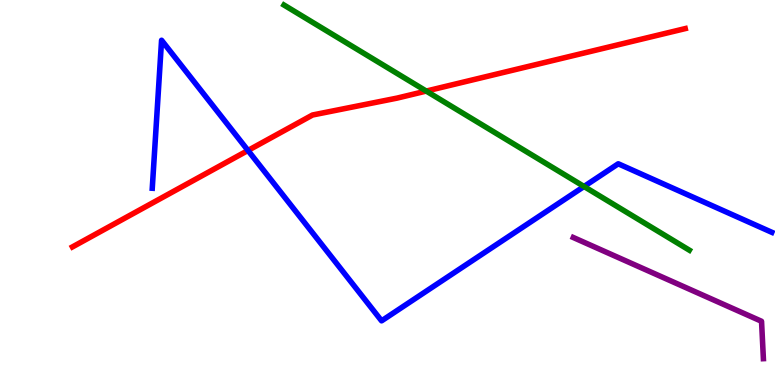[{'lines': ['blue', 'red'], 'intersections': [{'x': 3.2, 'y': 6.09}]}, {'lines': ['green', 'red'], 'intersections': [{'x': 5.5, 'y': 7.63}]}, {'lines': ['purple', 'red'], 'intersections': []}, {'lines': ['blue', 'green'], 'intersections': [{'x': 7.54, 'y': 5.16}]}, {'lines': ['blue', 'purple'], 'intersections': []}, {'lines': ['green', 'purple'], 'intersections': []}]